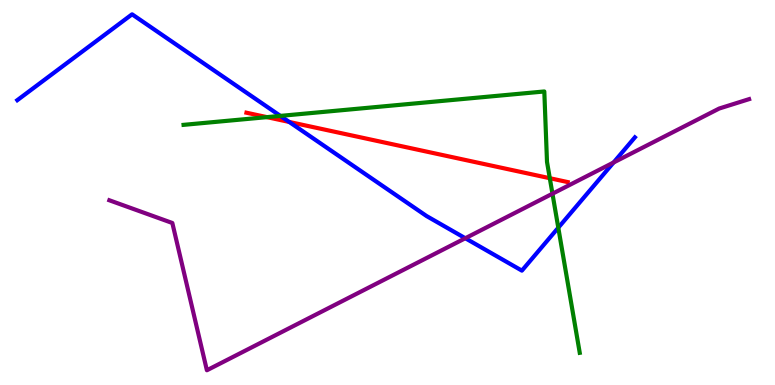[{'lines': ['blue', 'red'], 'intersections': [{'x': 3.73, 'y': 6.83}]}, {'lines': ['green', 'red'], 'intersections': [{'x': 3.44, 'y': 6.96}, {'x': 7.09, 'y': 5.37}]}, {'lines': ['purple', 'red'], 'intersections': []}, {'lines': ['blue', 'green'], 'intersections': [{'x': 3.62, 'y': 6.99}, {'x': 7.2, 'y': 4.09}]}, {'lines': ['blue', 'purple'], 'intersections': [{'x': 6.0, 'y': 3.81}, {'x': 7.92, 'y': 5.78}]}, {'lines': ['green', 'purple'], 'intersections': [{'x': 7.13, 'y': 4.97}]}]